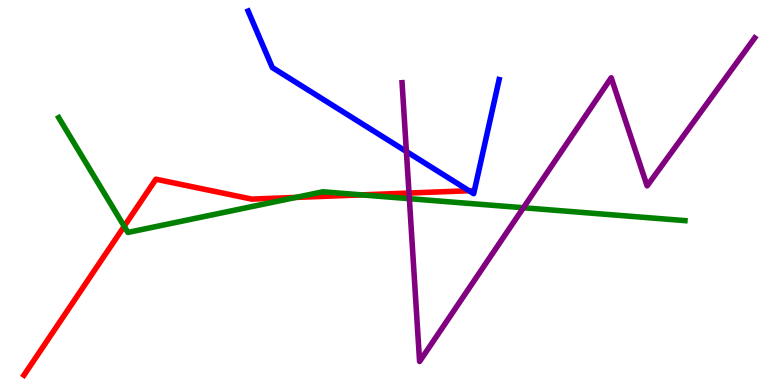[{'lines': ['blue', 'red'], 'intersections': [{'x': 6.05, 'y': 5.05}]}, {'lines': ['green', 'red'], 'intersections': [{'x': 1.6, 'y': 4.12}, {'x': 3.82, 'y': 4.87}, {'x': 4.67, 'y': 4.94}]}, {'lines': ['purple', 'red'], 'intersections': [{'x': 5.28, 'y': 4.99}]}, {'lines': ['blue', 'green'], 'intersections': []}, {'lines': ['blue', 'purple'], 'intersections': [{'x': 5.24, 'y': 6.06}]}, {'lines': ['green', 'purple'], 'intersections': [{'x': 5.28, 'y': 4.84}, {'x': 6.75, 'y': 4.6}]}]